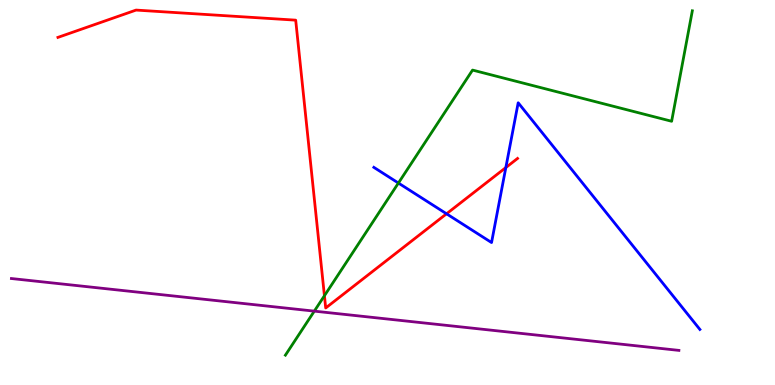[{'lines': ['blue', 'red'], 'intersections': [{'x': 5.76, 'y': 4.45}, {'x': 6.53, 'y': 5.65}]}, {'lines': ['green', 'red'], 'intersections': [{'x': 4.19, 'y': 2.32}]}, {'lines': ['purple', 'red'], 'intersections': []}, {'lines': ['blue', 'green'], 'intersections': [{'x': 5.14, 'y': 5.25}]}, {'lines': ['blue', 'purple'], 'intersections': []}, {'lines': ['green', 'purple'], 'intersections': [{'x': 4.06, 'y': 1.92}]}]